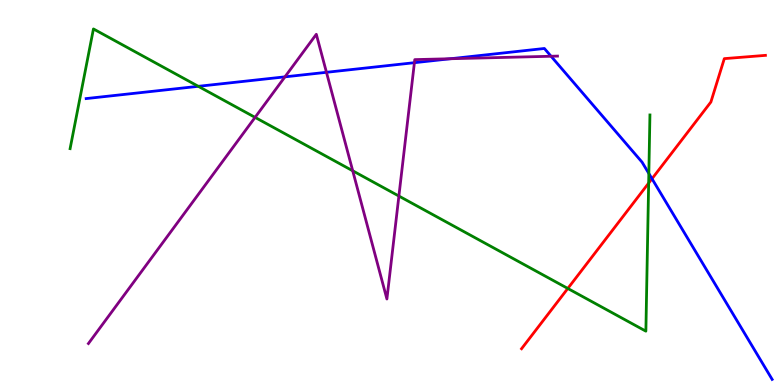[{'lines': ['blue', 'red'], 'intersections': [{'x': 8.41, 'y': 5.36}]}, {'lines': ['green', 'red'], 'intersections': [{'x': 7.33, 'y': 2.51}, {'x': 8.37, 'y': 5.24}]}, {'lines': ['purple', 'red'], 'intersections': []}, {'lines': ['blue', 'green'], 'intersections': [{'x': 2.56, 'y': 7.76}, {'x': 8.37, 'y': 5.49}]}, {'lines': ['blue', 'purple'], 'intersections': [{'x': 3.68, 'y': 8.0}, {'x': 4.21, 'y': 8.12}, {'x': 5.35, 'y': 8.37}, {'x': 5.81, 'y': 8.47}, {'x': 7.11, 'y': 8.54}]}, {'lines': ['green', 'purple'], 'intersections': [{'x': 3.29, 'y': 6.95}, {'x': 4.55, 'y': 5.56}, {'x': 5.15, 'y': 4.91}]}]